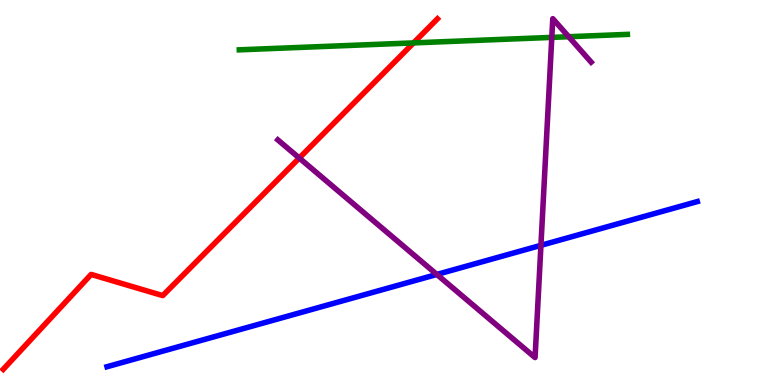[{'lines': ['blue', 'red'], 'intersections': []}, {'lines': ['green', 'red'], 'intersections': [{'x': 5.34, 'y': 8.89}]}, {'lines': ['purple', 'red'], 'intersections': [{'x': 3.86, 'y': 5.9}]}, {'lines': ['blue', 'green'], 'intersections': []}, {'lines': ['blue', 'purple'], 'intersections': [{'x': 5.64, 'y': 2.87}, {'x': 6.98, 'y': 3.63}]}, {'lines': ['green', 'purple'], 'intersections': [{'x': 7.12, 'y': 9.03}, {'x': 7.34, 'y': 9.05}]}]